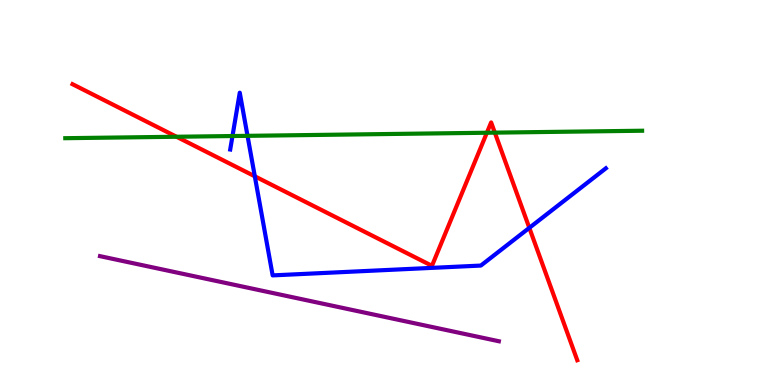[{'lines': ['blue', 'red'], 'intersections': [{'x': 3.29, 'y': 5.42}, {'x': 6.83, 'y': 4.08}]}, {'lines': ['green', 'red'], 'intersections': [{'x': 2.28, 'y': 6.45}, {'x': 6.28, 'y': 6.55}, {'x': 6.38, 'y': 6.55}]}, {'lines': ['purple', 'red'], 'intersections': []}, {'lines': ['blue', 'green'], 'intersections': [{'x': 3.0, 'y': 6.47}, {'x': 3.19, 'y': 6.47}]}, {'lines': ['blue', 'purple'], 'intersections': []}, {'lines': ['green', 'purple'], 'intersections': []}]